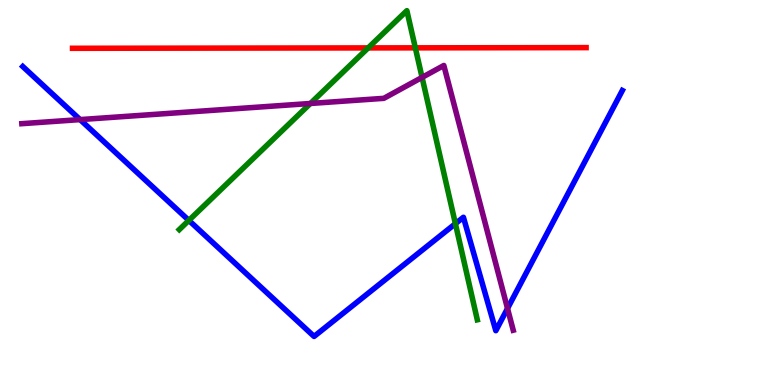[{'lines': ['blue', 'red'], 'intersections': []}, {'lines': ['green', 'red'], 'intersections': [{'x': 4.75, 'y': 8.76}, {'x': 5.36, 'y': 8.76}]}, {'lines': ['purple', 'red'], 'intersections': []}, {'lines': ['blue', 'green'], 'intersections': [{'x': 2.44, 'y': 4.28}, {'x': 5.88, 'y': 4.19}]}, {'lines': ['blue', 'purple'], 'intersections': [{'x': 1.03, 'y': 6.89}, {'x': 6.55, 'y': 1.99}]}, {'lines': ['green', 'purple'], 'intersections': [{'x': 4.01, 'y': 7.31}, {'x': 5.45, 'y': 7.99}]}]